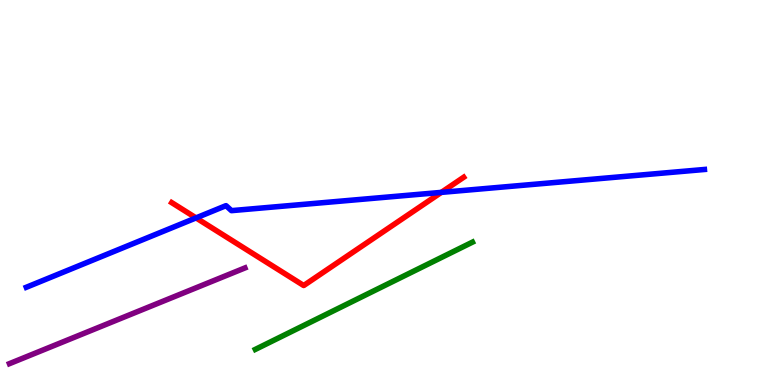[{'lines': ['blue', 'red'], 'intersections': [{'x': 2.53, 'y': 4.34}, {'x': 5.69, 'y': 5.0}]}, {'lines': ['green', 'red'], 'intersections': []}, {'lines': ['purple', 'red'], 'intersections': []}, {'lines': ['blue', 'green'], 'intersections': []}, {'lines': ['blue', 'purple'], 'intersections': []}, {'lines': ['green', 'purple'], 'intersections': []}]